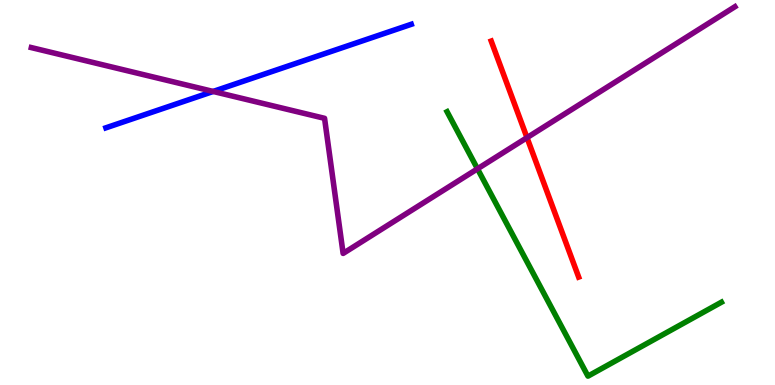[{'lines': ['blue', 'red'], 'intersections': []}, {'lines': ['green', 'red'], 'intersections': []}, {'lines': ['purple', 'red'], 'intersections': [{'x': 6.8, 'y': 6.42}]}, {'lines': ['blue', 'green'], 'intersections': []}, {'lines': ['blue', 'purple'], 'intersections': [{'x': 2.75, 'y': 7.62}]}, {'lines': ['green', 'purple'], 'intersections': [{'x': 6.16, 'y': 5.62}]}]